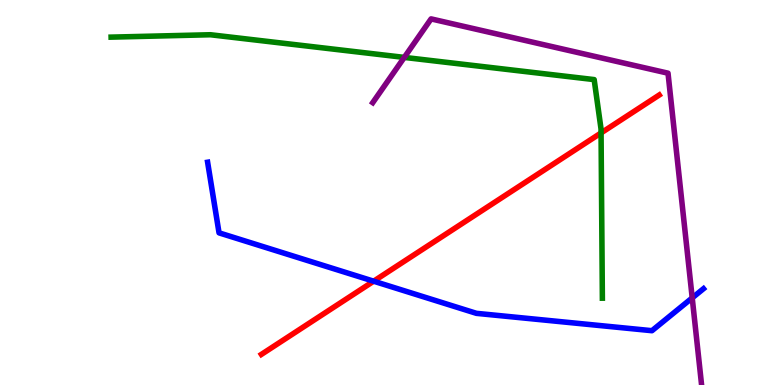[{'lines': ['blue', 'red'], 'intersections': [{'x': 4.82, 'y': 2.7}]}, {'lines': ['green', 'red'], 'intersections': [{'x': 7.76, 'y': 6.55}]}, {'lines': ['purple', 'red'], 'intersections': []}, {'lines': ['blue', 'green'], 'intersections': []}, {'lines': ['blue', 'purple'], 'intersections': [{'x': 8.93, 'y': 2.26}]}, {'lines': ['green', 'purple'], 'intersections': [{'x': 5.22, 'y': 8.51}]}]